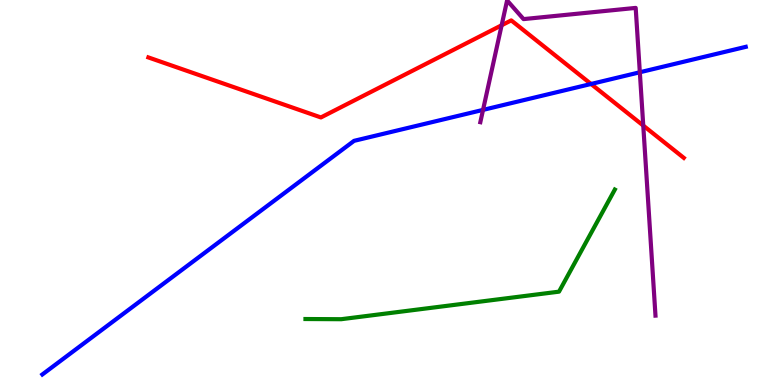[{'lines': ['blue', 'red'], 'intersections': [{'x': 7.63, 'y': 7.82}]}, {'lines': ['green', 'red'], 'intersections': []}, {'lines': ['purple', 'red'], 'intersections': [{'x': 6.47, 'y': 9.34}, {'x': 8.3, 'y': 6.74}]}, {'lines': ['blue', 'green'], 'intersections': []}, {'lines': ['blue', 'purple'], 'intersections': [{'x': 6.23, 'y': 7.15}, {'x': 8.26, 'y': 8.12}]}, {'lines': ['green', 'purple'], 'intersections': []}]